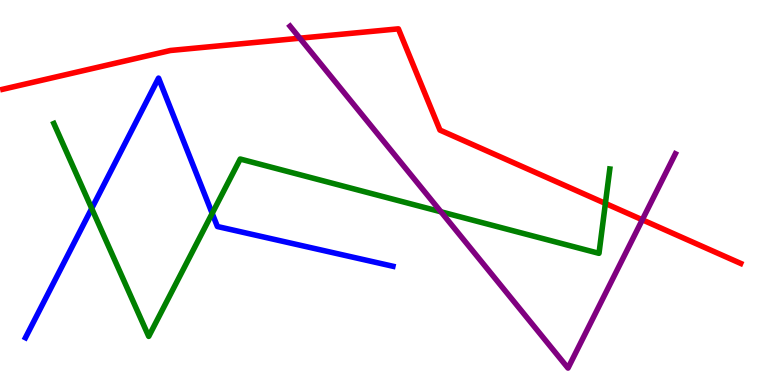[{'lines': ['blue', 'red'], 'intersections': []}, {'lines': ['green', 'red'], 'intersections': [{'x': 7.81, 'y': 4.72}]}, {'lines': ['purple', 'red'], 'intersections': [{'x': 3.87, 'y': 9.01}, {'x': 8.29, 'y': 4.29}]}, {'lines': ['blue', 'green'], 'intersections': [{'x': 1.18, 'y': 4.59}, {'x': 2.74, 'y': 4.46}]}, {'lines': ['blue', 'purple'], 'intersections': []}, {'lines': ['green', 'purple'], 'intersections': [{'x': 5.69, 'y': 4.5}]}]